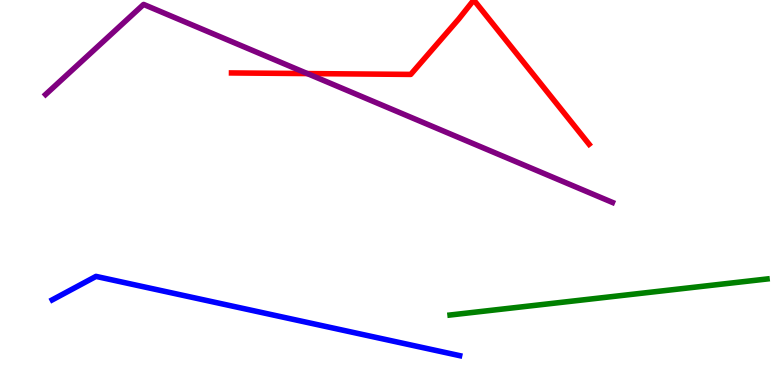[{'lines': ['blue', 'red'], 'intersections': []}, {'lines': ['green', 'red'], 'intersections': []}, {'lines': ['purple', 'red'], 'intersections': [{'x': 3.97, 'y': 8.09}]}, {'lines': ['blue', 'green'], 'intersections': []}, {'lines': ['blue', 'purple'], 'intersections': []}, {'lines': ['green', 'purple'], 'intersections': []}]